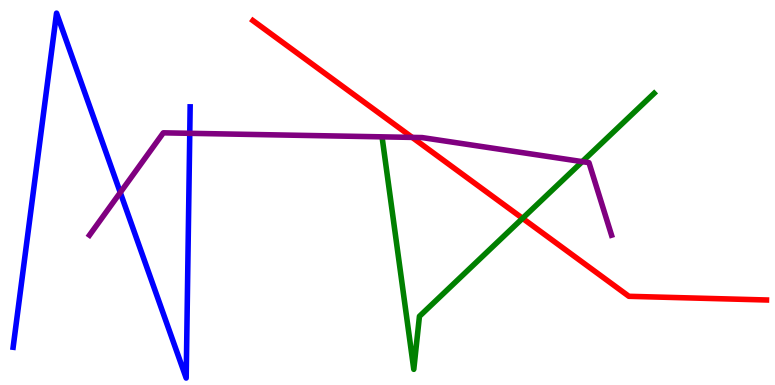[{'lines': ['blue', 'red'], 'intersections': []}, {'lines': ['green', 'red'], 'intersections': [{'x': 6.74, 'y': 4.33}]}, {'lines': ['purple', 'red'], 'intersections': [{'x': 5.32, 'y': 6.43}]}, {'lines': ['blue', 'green'], 'intersections': []}, {'lines': ['blue', 'purple'], 'intersections': [{'x': 1.55, 'y': 5.0}, {'x': 2.45, 'y': 6.54}]}, {'lines': ['green', 'purple'], 'intersections': [{'x': 7.51, 'y': 5.8}]}]